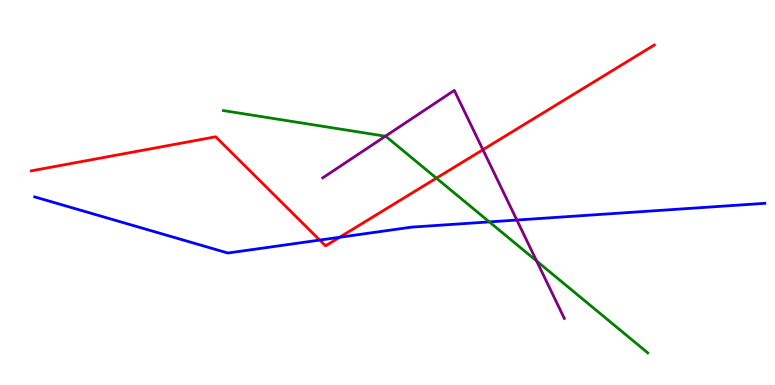[{'lines': ['blue', 'red'], 'intersections': [{'x': 4.13, 'y': 3.76}, {'x': 4.38, 'y': 3.84}]}, {'lines': ['green', 'red'], 'intersections': [{'x': 5.63, 'y': 5.37}]}, {'lines': ['purple', 'red'], 'intersections': [{'x': 6.23, 'y': 6.11}]}, {'lines': ['blue', 'green'], 'intersections': [{'x': 6.31, 'y': 4.24}]}, {'lines': ['blue', 'purple'], 'intersections': [{'x': 6.67, 'y': 4.28}]}, {'lines': ['green', 'purple'], 'intersections': [{'x': 4.97, 'y': 6.46}, {'x': 6.92, 'y': 3.22}]}]